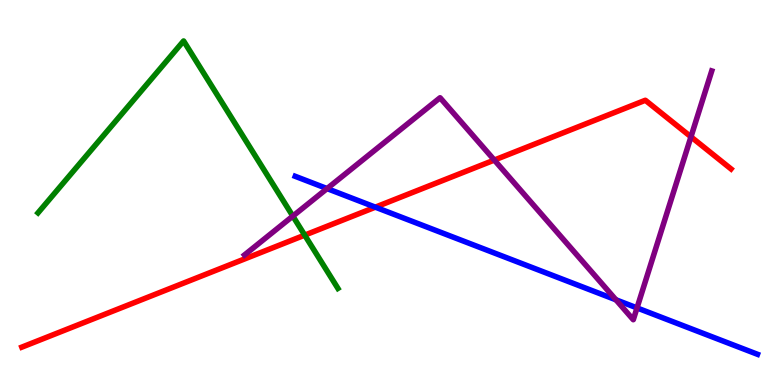[{'lines': ['blue', 'red'], 'intersections': [{'x': 4.84, 'y': 4.62}]}, {'lines': ['green', 'red'], 'intersections': [{'x': 3.93, 'y': 3.89}]}, {'lines': ['purple', 'red'], 'intersections': [{'x': 6.38, 'y': 5.84}, {'x': 8.92, 'y': 6.45}]}, {'lines': ['blue', 'green'], 'intersections': []}, {'lines': ['blue', 'purple'], 'intersections': [{'x': 4.22, 'y': 5.1}, {'x': 7.95, 'y': 2.21}, {'x': 8.22, 'y': 2.0}]}, {'lines': ['green', 'purple'], 'intersections': [{'x': 3.78, 'y': 4.39}]}]